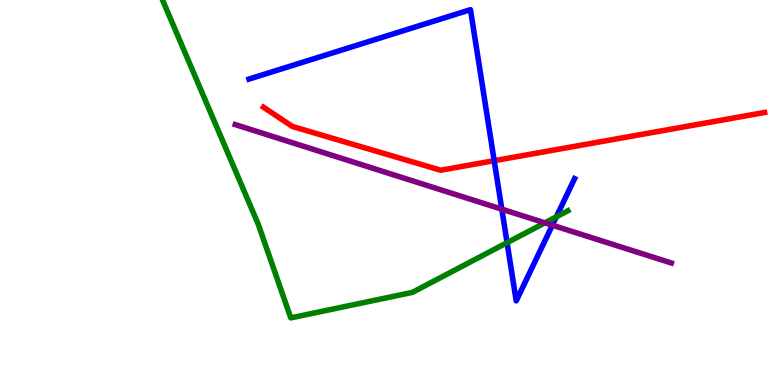[{'lines': ['blue', 'red'], 'intersections': [{'x': 6.38, 'y': 5.83}]}, {'lines': ['green', 'red'], 'intersections': []}, {'lines': ['purple', 'red'], 'intersections': []}, {'lines': ['blue', 'green'], 'intersections': [{'x': 6.54, 'y': 3.7}, {'x': 7.18, 'y': 4.37}]}, {'lines': ['blue', 'purple'], 'intersections': [{'x': 6.47, 'y': 4.57}, {'x': 7.13, 'y': 4.15}]}, {'lines': ['green', 'purple'], 'intersections': [{'x': 7.03, 'y': 4.21}]}]